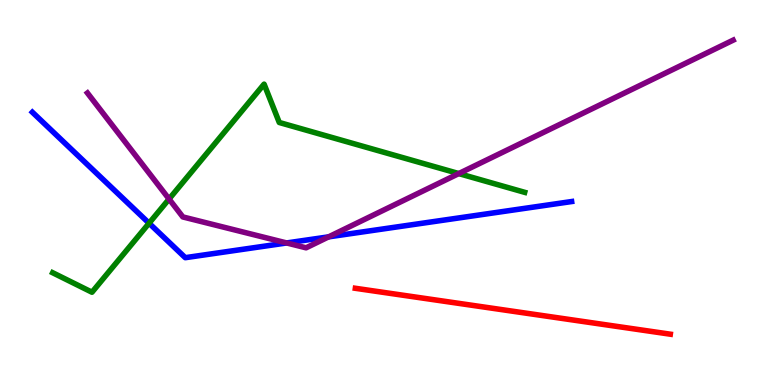[{'lines': ['blue', 'red'], 'intersections': []}, {'lines': ['green', 'red'], 'intersections': []}, {'lines': ['purple', 'red'], 'intersections': []}, {'lines': ['blue', 'green'], 'intersections': [{'x': 1.92, 'y': 4.2}]}, {'lines': ['blue', 'purple'], 'intersections': [{'x': 3.7, 'y': 3.69}, {'x': 4.24, 'y': 3.85}]}, {'lines': ['green', 'purple'], 'intersections': [{'x': 2.18, 'y': 4.83}, {'x': 5.92, 'y': 5.49}]}]